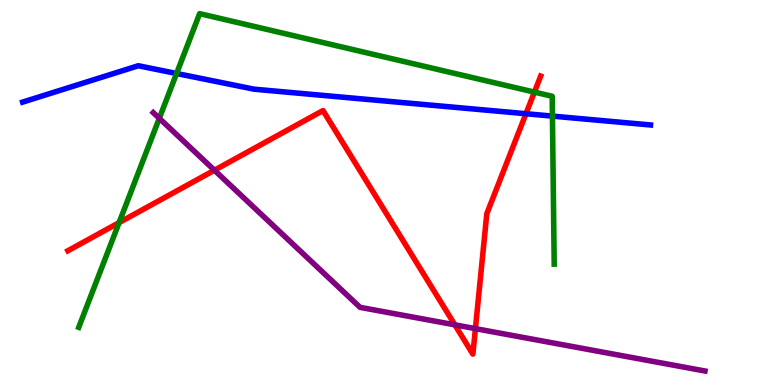[{'lines': ['blue', 'red'], 'intersections': [{'x': 6.79, 'y': 7.05}]}, {'lines': ['green', 'red'], 'intersections': [{'x': 1.54, 'y': 4.22}, {'x': 6.9, 'y': 7.61}]}, {'lines': ['purple', 'red'], 'intersections': [{'x': 2.77, 'y': 5.58}, {'x': 5.87, 'y': 1.56}, {'x': 6.13, 'y': 1.46}]}, {'lines': ['blue', 'green'], 'intersections': [{'x': 2.28, 'y': 8.09}, {'x': 7.13, 'y': 6.98}]}, {'lines': ['blue', 'purple'], 'intersections': []}, {'lines': ['green', 'purple'], 'intersections': [{'x': 2.06, 'y': 6.93}]}]